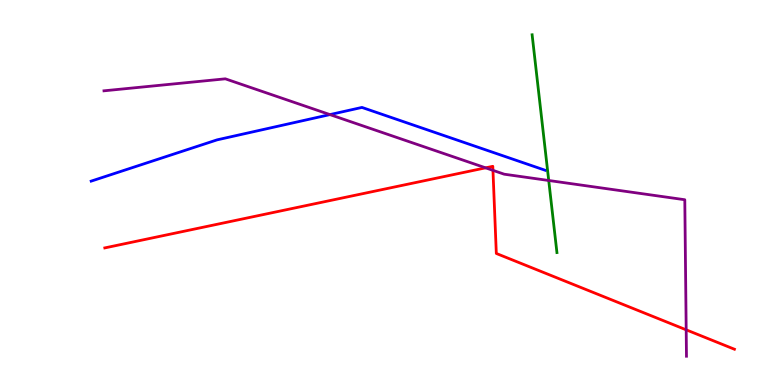[{'lines': ['blue', 'red'], 'intersections': []}, {'lines': ['green', 'red'], 'intersections': []}, {'lines': ['purple', 'red'], 'intersections': [{'x': 6.27, 'y': 5.64}, {'x': 6.36, 'y': 5.58}, {'x': 8.85, 'y': 1.43}]}, {'lines': ['blue', 'green'], 'intersections': []}, {'lines': ['blue', 'purple'], 'intersections': [{'x': 4.26, 'y': 7.02}]}, {'lines': ['green', 'purple'], 'intersections': [{'x': 7.08, 'y': 5.31}]}]